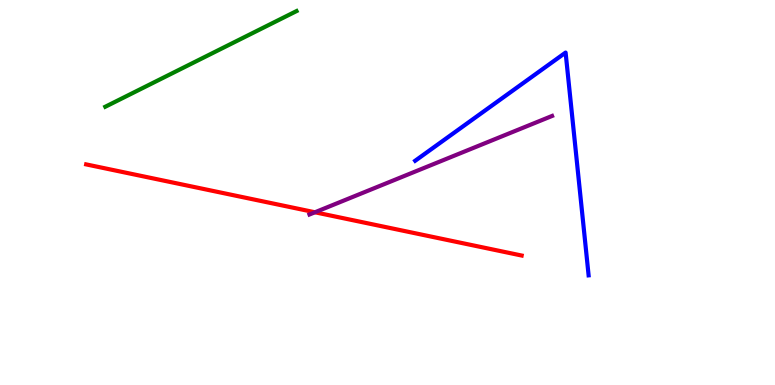[{'lines': ['blue', 'red'], 'intersections': []}, {'lines': ['green', 'red'], 'intersections': []}, {'lines': ['purple', 'red'], 'intersections': [{'x': 4.06, 'y': 4.49}]}, {'lines': ['blue', 'green'], 'intersections': []}, {'lines': ['blue', 'purple'], 'intersections': []}, {'lines': ['green', 'purple'], 'intersections': []}]